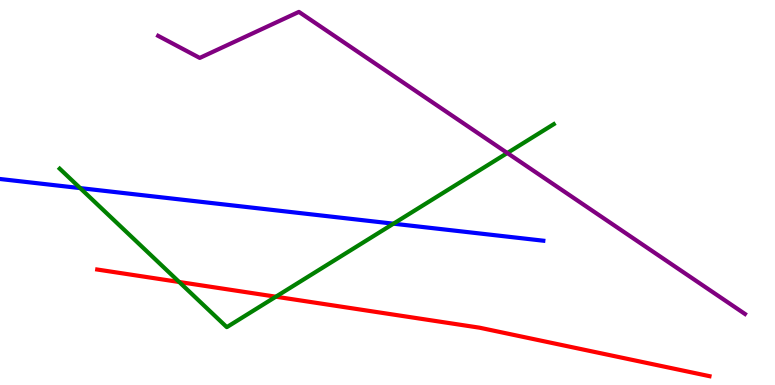[{'lines': ['blue', 'red'], 'intersections': []}, {'lines': ['green', 'red'], 'intersections': [{'x': 2.31, 'y': 2.68}, {'x': 3.56, 'y': 2.29}]}, {'lines': ['purple', 'red'], 'intersections': []}, {'lines': ['blue', 'green'], 'intersections': [{'x': 1.03, 'y': 5.11}, {'x': 5.08, 'y': 4.19}]}, {'lines': ['blue', 'purple'], 'intersections': []}, {'lines': ['green', 'purple'], 'intersections': [{'x': 6.55, 'y': 6.03}]}]